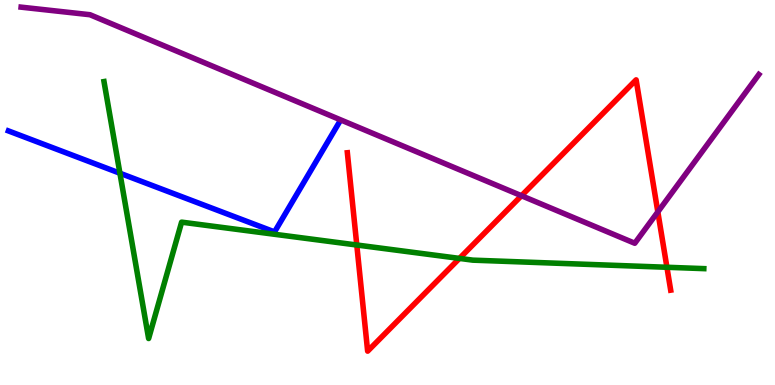[{'lines': ['blue', 'red'], 'intersections': []}, {'lines': ['green', 'red'], 'intersections': [{'x': 4.6, 'y': 3.64}, {'x': 5.93, 'y': 3.29}, {'x': 8.61, 'y': 3.06}]}, {'lines': ['purple', 'red'], 'intersections': [{'x': 6.73, 'y': 4.92}, {'x': 8.49, 'y': 4.5}]}, {'lines': ['blue', 'green'], 'intersections': [{'x': 1.55, 'y': 5.5}]}, {'lines': ['blue', 'purple'], 'intersections': []}, {'lines': ['green', 'purple'], 'intersections': []}]